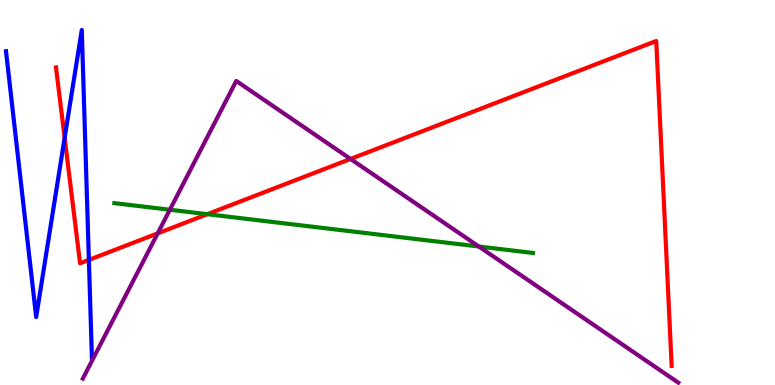[{'lines': ['blue', 'red'], 'intersections': [{'x': 0.834, 'y': 6.42}, {'x': 1.15, 'y': 3.25}]}, {'lines': ['green', 'red'], 'intersections': [{'x': 2.68, 'y': 4.44}]}, {'lines': ['purple', 'red'], 'intersections': [{'x': 2.03, 'y': 3.94}, {'x': 4.52, 'y': 5.87}]}, {'lines': ['blue', 'green'], 'intersections': []}, {'lines': ['blue', 'purple'], 'intersections': []}, {'lines': ['green', 'purple'], 'intersections': [{'x': 2.19, 'y': 4.55}, {'x': 6.18, 'y': 3.6}]}]